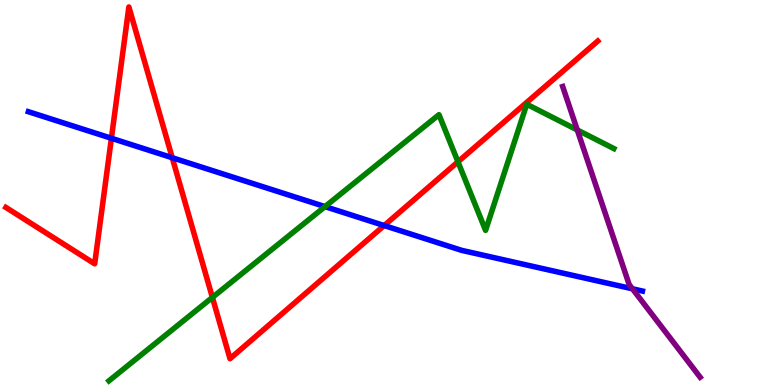[{'lines': ['blue', 'red'], 'intersections': [{'x': 1.44, 'y': 6.41}, {'x': 2.22, 'y': 5.9}, {'x': 4.96, 'y': 4.14}]}, {'lines': ['green', 'red'], 'intersections': [{'x': 2.74, 'y': 2.27}, {'x': 5.91, 'y': 5.8}]}, {'lines': ['purple', 'red'], 'intersections': []}, {'lines': ['blue', 'green'], 'intersections': [{'x': 4.19, 'y': 4.63}]}, {'lines': ['blue', 'purple'], 'intersections': [{'x': 8.16, 'y': 2.5}]}, {'lines': ['green', 'purple'], 'intersections': [{'x': 7.45, 'y': 6.62}]}]